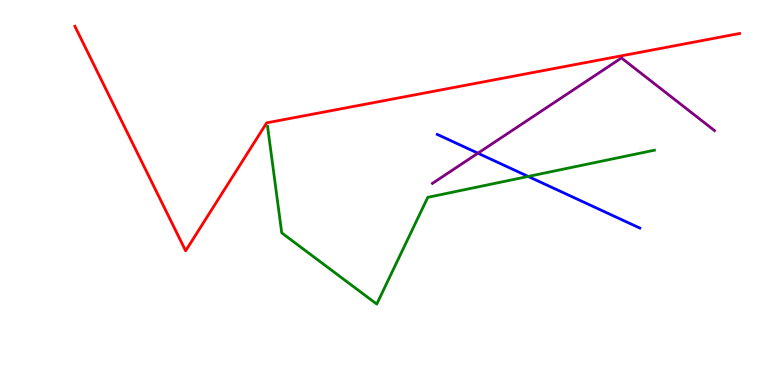[{'lines': ['blue', 'red'], 'intersections': []}, {'lines': ['green', 'red'], 'intersections': []}, {'lines': ['purple', 'red'], 'intersections': []}, {'lines': ['blue', 'green'], 'intersections': [{'x': 6.82, 'y': 5.42}]}, {'lines': ['blue', 'purple'], 'intersections': [{'x': 6.17, 'y': 6.02}]}, {'lines': ['green', 'purple'], 'intersections': []}]